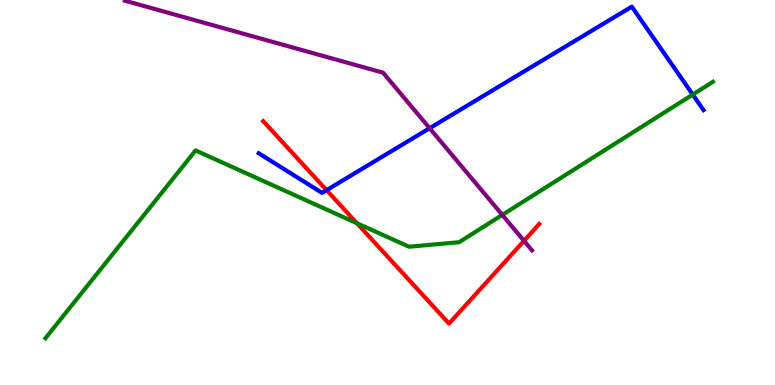[{'lines': ['blue', 'red'], 'intersections': [{'x': 4.21, 'y': 5.06}]}, {'lines': ['green', 'red'], 'intersections': [{'x': 4.61, 'y': 4.2}]}, {'lines': ['purple', 'red'], 'intersections': [{'x': 6.76, 'y': 3.74}]}, {'lines': ['blue', 'green'], 'intersections': [{'x': 8.94, 'y': 7.54}]}, {'lines': ['blue', 'purple'], 'intersections': [{'x': 5.54, 'y': 6.67}]}, {'lines': ['green', 'purple'], 'intersections': [{'x': 6.48, 'y': 4.42}]}]